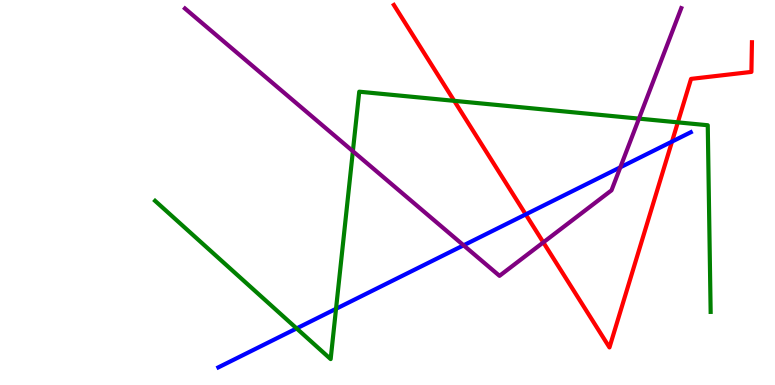[{'lines': ['blue', 'red'], 'intersections': [{'x': 6.78, 'y': 4.43}, {'x': 8.67, 'y': 6.32}]}, {'lines': ['green', 'red'], 'intersections': [{'x': 5.86, 'y': 7.38}, {'x': 8.75, 'y': 6.82}]}, {'lines': ['purple', 'red'], 'intersections': [{'x': 7.01, 'y': 3.7}]}, {'lines': ['blue', 'green'], 'intersections': [{'x': 3.83, 'y': 1.47}, {'x': 4.34, 'y': 1.98}]}, {'lines': ['blue', 'purple'], 'intersections': [{'x': 5.98, 'y': 3.63}, {'x': 8.0, 'y': 5.65}]}, {'lines': ['green', 'purple'], 'intersections': [{'x': 4.55, 'y': 6.07}, {'x': 8.24, 'y': 6.92}]}]